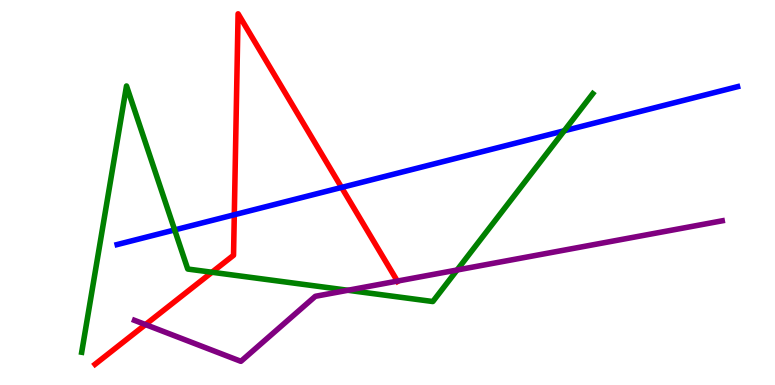[{'lines': ['blue', 'red'], 'intersections': [{'x': 3.02, 'y': 4.42}, {'x': 4.41, 'y': 5.13}]}, {'lines': ['green', 'red'], 'intersections': [{'x': 2.73, 'y': 2.93}]}, {'lines': ['purple', 'red'], 'intersections': [{'x': 1.88, 'y': 1.57}, {'x': 5.13, 'y': 2.7}]}, {'lines': ['blue', 'green'], 'intersections': [{'x': 2.25, 'y': 4.03}, {'x': 7.28, 'y': 6.6}]}, {'lines': ['blue', 'purple'], 'intersections': []}, {'lines': ['green', 'purple'], 'intersections': [{'x': 4.49, 'y': 2.46}, {'x': 5.9, 'y': 2.99}]}]